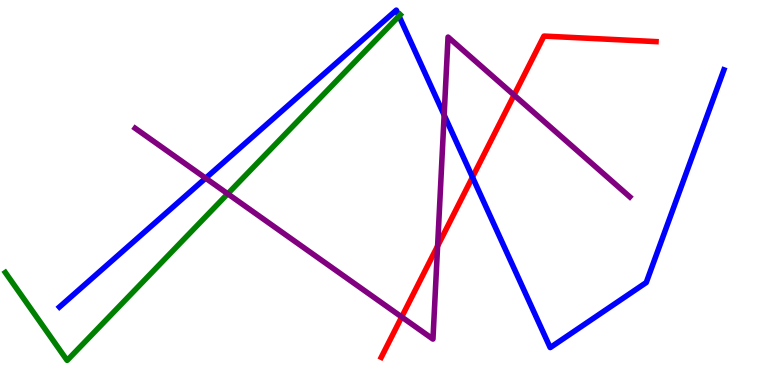[{'lines': ['blue', 'red'], 'intersections': [{'x': 6.1, 'y': 5.4}]}, {'lines': ['green', 'red'], 'intersections': []}, {'lines': ['purple', 'red'], 'intersections': [{'x': 5.18, 'y': 1.77}, {'x': 5.65, 'y': 3.61}, {'x': 6.63, 'y': 7.53}]}, {'lines': ['blue', 'green'], 'intersections': [{'x': 5.15, 'y': 9.58}]}, {'lines': ['blue', 'purple'], 'intersections': [{'x': 2.65, 'y': 5.37}, {'x': 5.73, 'y': 7.01}]}, {'lines': ['green', 'purple'], 'intersections': [{'x': 2.94, 'y': 4.97}]}]